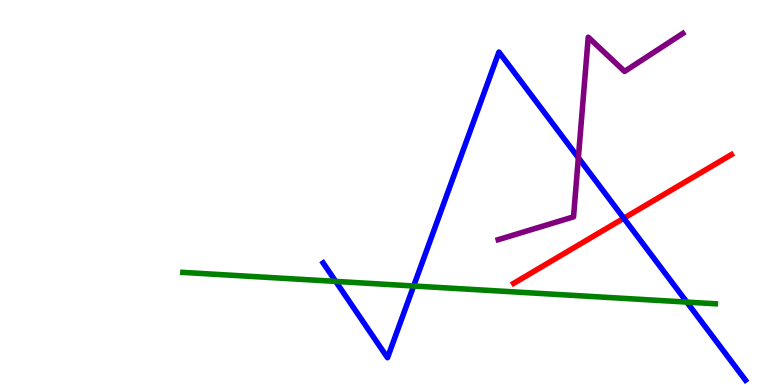[{'lines': ['blue', 'red'], 'intersections': [{'x': 8.05, 'y': 4.33}]}, {'lines': ['green', 'red'], 'intersections': []}, {'lines': ['purple', 'red'], 'intersections': []}, {'lines': ['blue', 'green'], 'intersections': [{'x': 4.33, 'y': 2.69}, {'x': 5.34, 'y': 2.57}, {'x': 8.86, 'y': 2.15}]}, {'lines': ['blue', 'purple'], 'intersections': [{'x': 7.46, 'y': 5.9}]}, {'lines': ['green', 'purple'], 'intersections': []}]